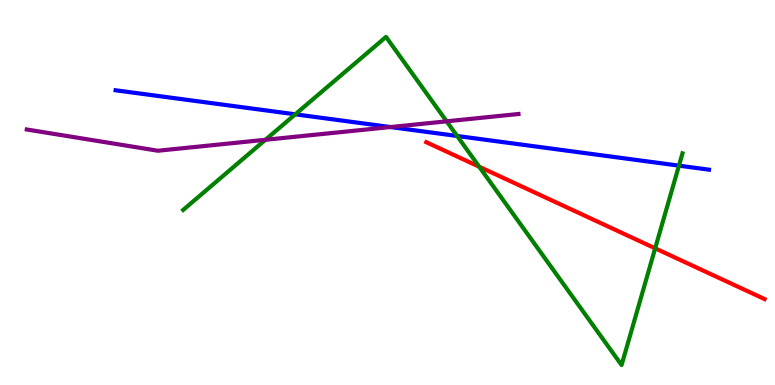[{'lines': ['blue', 'red'], 'intersections': []}, {'lines': ['green', 'red'], 'intersections': [{'x': 6.18, 'y': 5.67}, {'x': 8.45, 'y': 3.55}]}, {'lines': ['purple', 'red'], 'intersections': []}, {'lines': ['blue', 'green'], 'intersections': [{'x': 3.81, 'y': 7.03}, {'x': 5.9, 'y': 6.47}, {'x': 8.76, 'y': 5.7}]}, {'lines': ['blue', 'purple'], 'intersections': [{'x': 5.04, 'y': 6.7}]}, {'lines': ['green', 'purple'], 'intersections': [{'x': 3.42, 'y': 6.37}, {'x': 5.76, 'y': 6.85}]}]